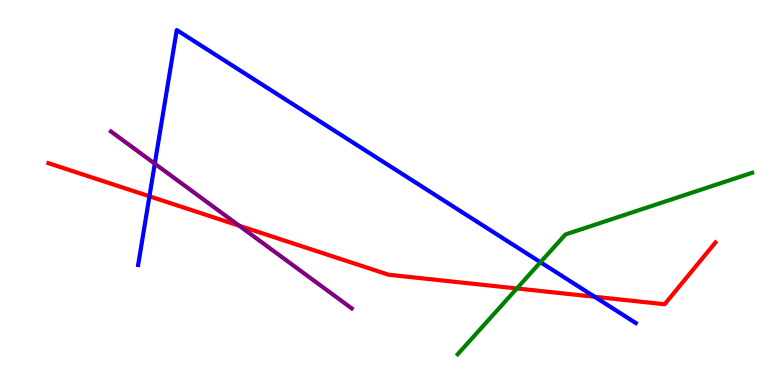[{'lines': ['blue', 'red'], 'intersections': [{'x': 1.93, 'y': 4.9}, {'x': 7.67, 'y': 2.29}]}, {'lines': ['green', 'red'], 'intersections': [{'x': 6.67, 'y': 2.51}]}, {'lines': ['purple', 'red'], 'intersections': [{'x': 3.09, 'y': 4.14}]}, {'lines': ['blue', 'green'], 'intersections': [{'x': 6.97, 'y': 3.19}]}, {'lines': ['blue', 'purple'], 'intersections': [{'x': 2.0, 'y': 5.75}]}, {'lines': ['green', 'purple'], 'intersections': []}]